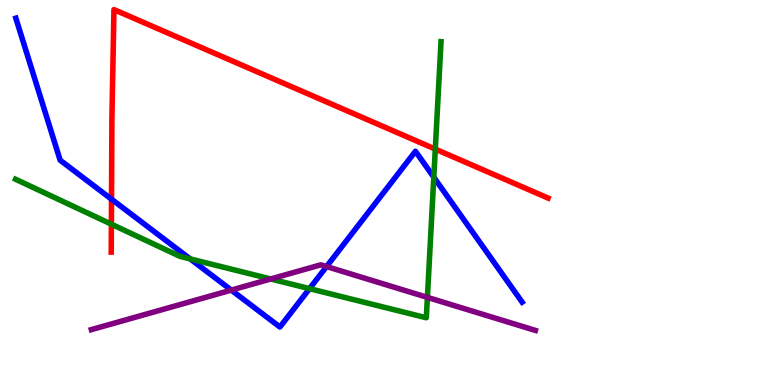[{'lines': ['blue', 'red'], 'intersections': [{'x': 1.44, 'y': 4.83}]}, {'lines': ['green', 'red'], 'intersections': [{'x': 1.44, 'y': 4.18}, {'x': 5.62, 'y': 6.13}]}, {'lines': ['purple', 'red'], 'intersections': []}, {'lines': ['blue', 'green'], 'intersections': [{'x': 2.45, 'y': 3.28}, {'x': 3.99, 'y': 2.5}, {'x': 5.6, 'y': 5.4}]}, {'lines': ['blue', 'purple'], 'intersections': [{'x': 2.98, 'y': 2.46}, {'x': 4.21, 'y': 3.08}]}, {'lines': ['green', 'purple'], 'intersections': [{'x': 3.49, 'y': 2.75}, {'x': 5.51, 'y': 2.28}]}]